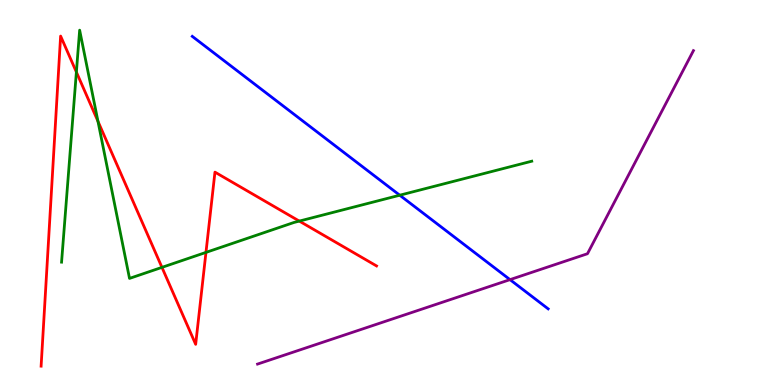[{'lines': ['blue', 'red'], 'intersections': []}, {'lines': ['green', 'red'], 'intersections': [{'x': 0.986, 'y': 8.13}, {'x': 1.26, 'y': 6.85}, {'x': 2.09, 'y': 3.06}, {'x': 2.66, 'y': 3.44}, {'x': 3.86, 'y': 4.26}]}, {'lines': ['purple', 'red'], 'intersections': []}, {'lines': ['blue', 'green'], 'intersections': [{'x': 5.16, 'y': 4.93}]}, {'lines': ['blue', 'purple'], 'intersections': [{'x': 6.58, 'y': 2.74}]}, {'lines': ['green', 'purple'], 'intersections': []}]